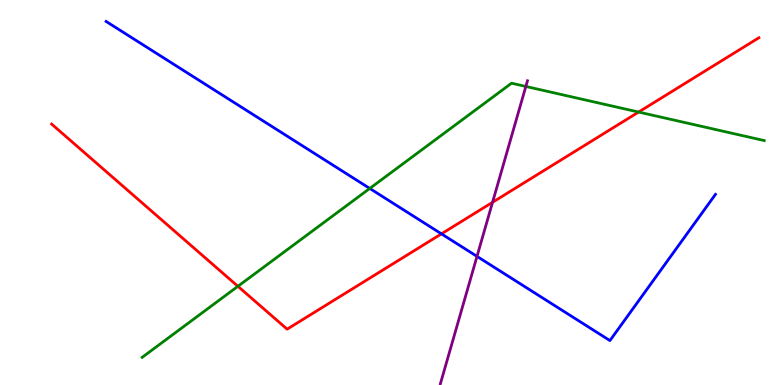[{'lines': ['blue', 'red'], 'intersections': [{'x': 5.7, 'y': 3.93}]}, {'lines': ['green', 'red'], 'intersections': [{'x': 3.07, 'y': 2.56}, {'x': 8.24, 'y': 7.09}]}, {'lines': ['purple', 'red'], 'intersections': [{'x': 6.36, 'y': 4.75}]}, {'lines': ['blue', 'green'], 'intersections': [{'x': 4.77, 'y': 5.11}]}, {'lines': ['blue', 'purple'], 'intersections': [{'x': 6.15, 'y': 3.34}]}, {'lines': ['green', 'purple'], 'intersections': [{'x': 6.79, 'y': 7.75}]}]